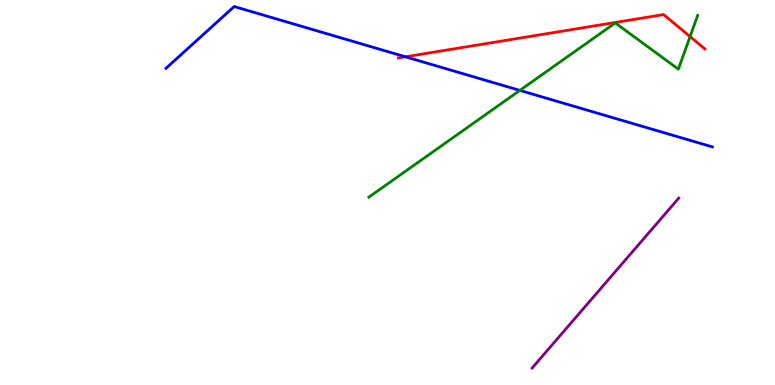[{'lines': ['blue', 'red'], 'intersections': [{'x': 5.23, 'y': 8.52}]}, {'lines': ['green', 'red'], 'intersections': [{'x': 8.9, 'y': 9.05}]}, {'lines': ['purple', 'red'], 'intersections': []}, {'lines': ['blue', 'green'], 'intersections': [{'x': 6.71, 'y': 7.65}]}, {'lines': ['blue', 'purple'], 'intersections': []}, {'lines': ['green', 'purple'], 'intersections': []}]